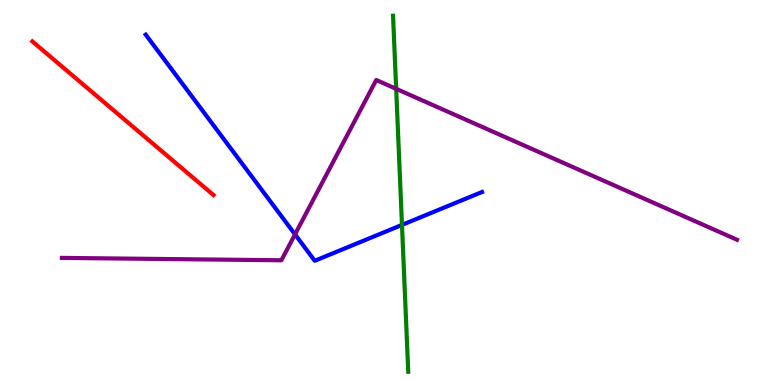[{'lines': ['blue', 'red'], 'intersections': []}, {'lines': ['green', 'red'], 'intersections': []}, {'lines': ['purple', 'red'], 'intersections': []}, {'lines': ['blue', 'green'], 'intersections': [{'x': 5.19, 'y': 4.16}]}, {'lines': ['blue', 'purple'], 'intersections': [{'x': 3.81, 'y': 3.91}]}, {'lines': ['green', 'purple'], 'intersections': [{'x': 5.11, 'y': 7.69}]}]